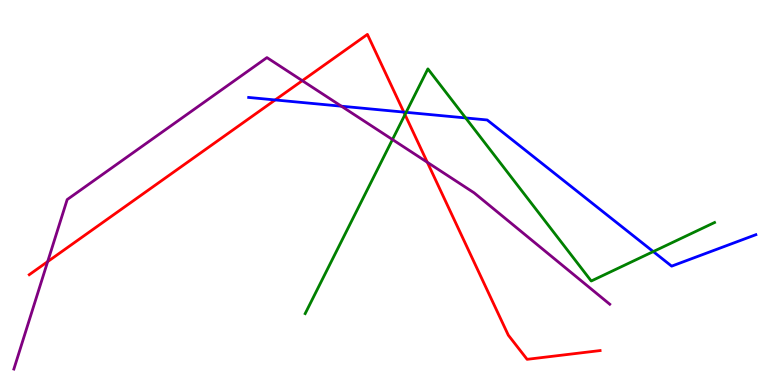[{'lines': ['blue', 'red'], 'intersections': [{'x': 3.55, 'y': 7.4}, {'x': 5.21, 'y': 7.09}]}, {'lines': ['green', 'red'], 'intersections': [{'x': 5.23, 'y': 7.02}]}, {'lines': ['purple', 'red'], 'intersections': [{'x': 0.615, 'y': 3.2}, {'x': 3.9, 'y': 7.9}, {'x': 5.51, 'y': 5.78}]}, {'lines': ['blue', 'green'], 'intersections': [{'x': 5.24, 'y': 7.08}, {'x': 6.01, 'y': 6.94}, {'x': 8.43, 'y': 3.47}]}, {'lines': ['blue', 'purple'], 'intersections': [{'x': 4.41, 'y': 7.24}]}, {'lines': ['green', 'purple'], 'intersections': [{'x': 5.06, 'y': 6.38}]}]